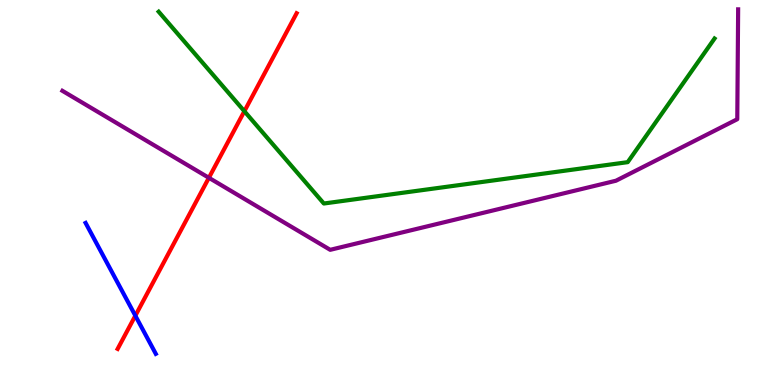[{'lines': ['blue', 'red'], 'intersections': [{'x': 1.75, 'y': 1.8}]}, {'lines': ['green', 'red'], 'intersections': [{'x': 3.15, 'y': 7.11}]}, {'lines': ['purple', 'red'], 'intersections': [{'x': 2.7, 'y': 5.38}]}, {'lines': ['blue', 'green'], 'intersections': []}, {'lines': ['blue', 'purple'], 'intersections': []}, {'lines': ['green', 'purple'], 'intersections': []}]